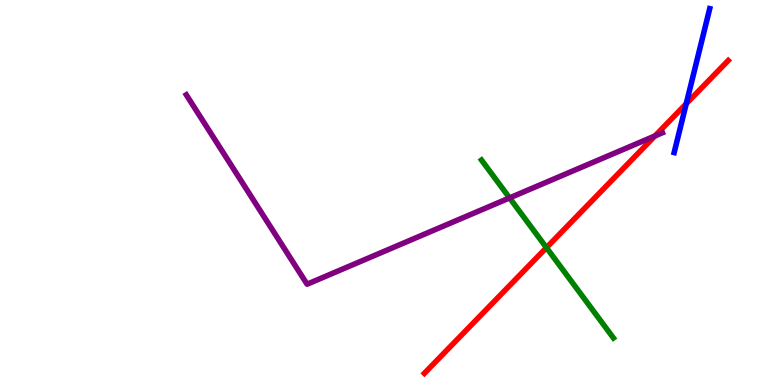[{'lines': ['blue', 'red'], 'intersections': [{'x': 8.85, 'y': 7.3}]}, {'lines': ['green', 'red'], 'intersections': [{'x': 7.05, 'y': 3.57}]}, {'lines': ['purple', 'red'], 'intersections': [{'x': 8.45, 'y': 6.47}]}, {'lines': ['blue', 'green'], 'intersections': []}, {'lines': ['blue', 'purple'], 'intersections': []}, {'lines': ['green', 'purple'], 'intersections': [{'x': 6.57, 'y': 4.86}]}]